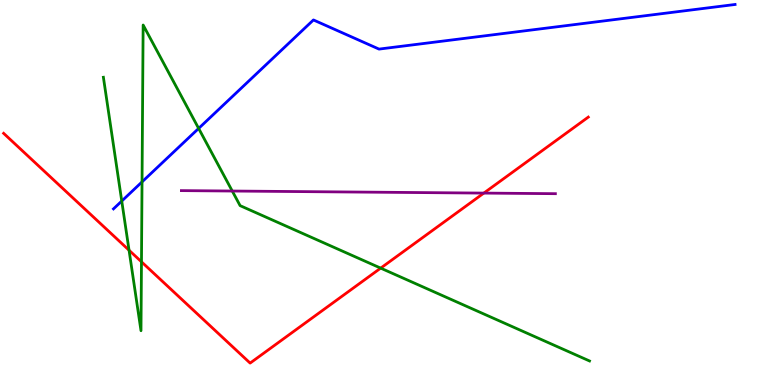[{'lines': ['blue', 'red'], 'intersections': []}, {'lines': ['green', 'red'], 'intersections': [{'x': 1.67, 'y': 3.5}, {'x': 1.83, 'y': 3.2}, {'x': 4.91, 'y': 3.04}]}, {'lines': ['purple', 'red'], 'intersections': [{'x': 6.24, 'y': 4.98}]}, {'lines': ['blue', 'green'], 'intersections': [{'x': 1.57, 'y': 4.78}, {'x': 1.83, 'y': 5.28}, {'x': 2.56, 'y': 6.66}]}, {'lines': ['blue', 'purple'], 'intersections': []}, {'lines': ['green', 'purple'], 'intersections': [{'x': 3.0, 'y': 5.04}]}]